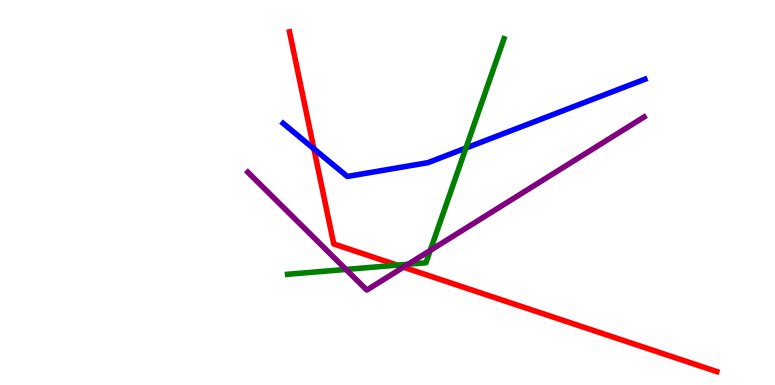[{'lines': ['blue', 'red'], 'intersections': [{'x': 4.05, 'y': 6.13}]}, {'lines': ['green', 'red'], 'intersections': [{'x': 5.13, 'y': 3.11}]}, {'lines': ['purple', 'red'], 'intersections': [{'x': 5.21, 'y': 3.06}]}, {'lines': ['blue', 'green'], 'intersections': [{'x': 6.01, 'y': 6.15}]}, {'lines': ['blue', 'purple'], 'intersections': []}, {'lines': ['green', 'purple'], 'intersections': [{'x': 4.46, 'y': 3.0}, {'x': 5.27, 'y': 3.14}, {'x': 5.55, 'y': 3.5}]}]